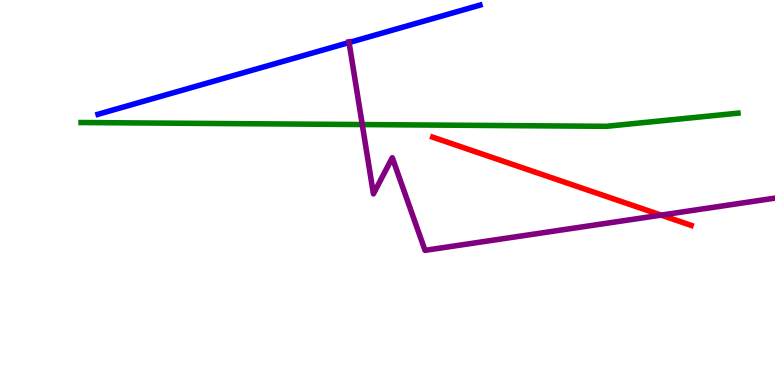[{'lines': ['blue', 'red'], 'intersections': []}, {'lines': ['green', 'red'], 'intersections': []}, {'lines': ['purple', 'red'], 'intersections': [{'x': 8.53, 'y': 4.41}]}, {'lines': ['blue', 'green'], 'intersections': []}, {'lines': ['blue', 'purple'], 'intersections': [{'x': 4.5, 'y': 8.9}]}, {'lines': ['green', 'purple'], 'intersections': [{'x': 4.67, 'y': 6.76}]}]